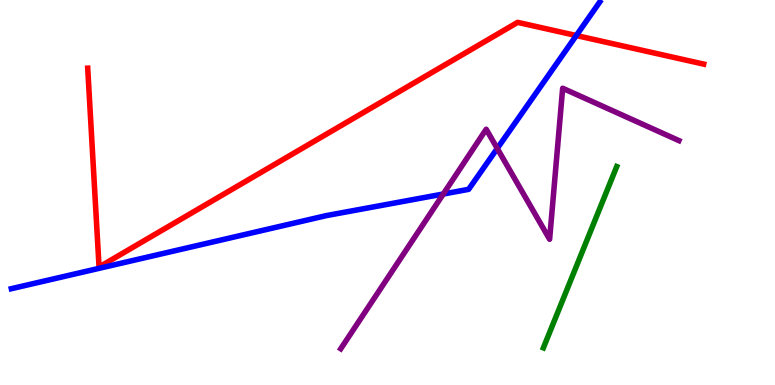[{'lines': ['blue', 'red'], 'intersections': [{'x': 7.44, 'y': 9.08}]}, {'lines': ['green', 'red'], 'intersections': []}, {'lines': ['purple', 'red'], 'intersections': []}, {'lines': ['blue', 'green'], 'intersections': []}, {'lines': ['blue', 'purple'], 'intersections': [{'x': 5.72, 'y': 4.96}, {'x': 6.42, 'y': 6.14}]}, {'lines': ['green', 'purple'], 'intersections': []}]